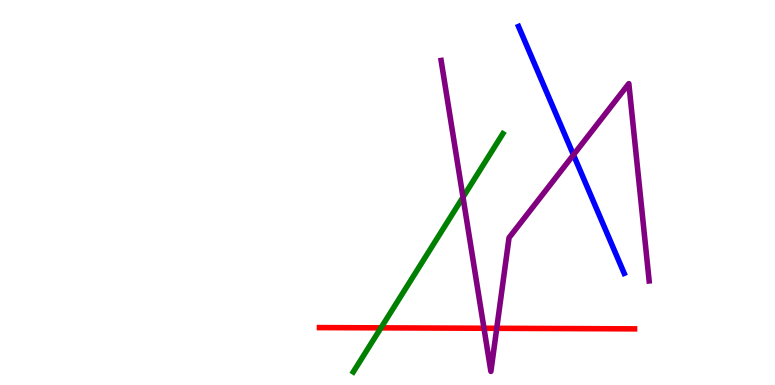[{'lines': ['blue', 'red'], 'intersections': []}, {'lines': ['green', 'red'], 'intersections': [{'x': 4.92, 'y': 1.48}]}, {'lines': ['purple', 'red'], 'intersections': [{'x': 6.24, 'y': 1.47}, {'x': 6.41, 'y': 1.47}]}, {'lines': ['blue', 'green'], 'intersections': []}, {'lines': ['blue', 'purple'], 'intersections': [{'x': 7.4, 'y': 5.98}]}, {'lines': ['green', 'purple'], 'intersections': [{'x': 5.97, 'y': 4.88}]}]